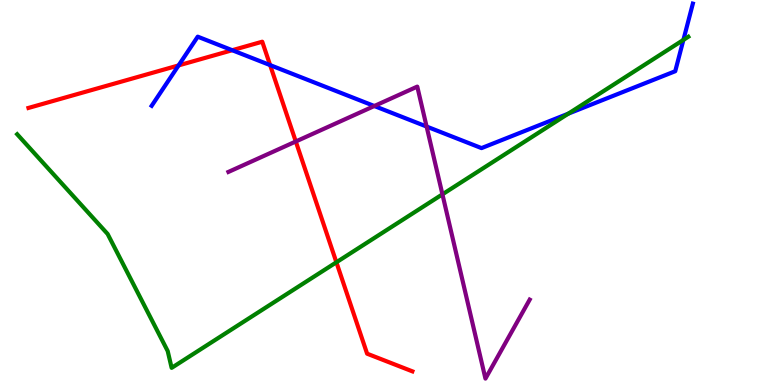[{'lines': ['blue', 'red'], 'intersections': [{'x': 2.3, 'y': 8.3}, {'x': 3.0, 'y': 8.7}, {'x': 3.49, 'y': 8.31}]}, {'lines': ['green', 'red'], 'intersections': [{'x': 4.34, 'y': 3.19}]}, {'lines': ['purple', 'red'], 'intersections': [{'x': 3.82, 'y': 6.32}]}, {'lines': ['blue', 'green'], 'intersections': [{'x': 7.33, 'y': 7.05}, {'x': 8.82, 'y': 8.96}]}, {'lines': ['blue', 'purple'], 'intersections': [{'x': 4.83, 'y': 7.25}, {'x': 5.5, 'y': 6.71}]}, {'lines': ['green', 'purple'], 'intersections': [{'x': 5.71, 'y': 4.95}]}]